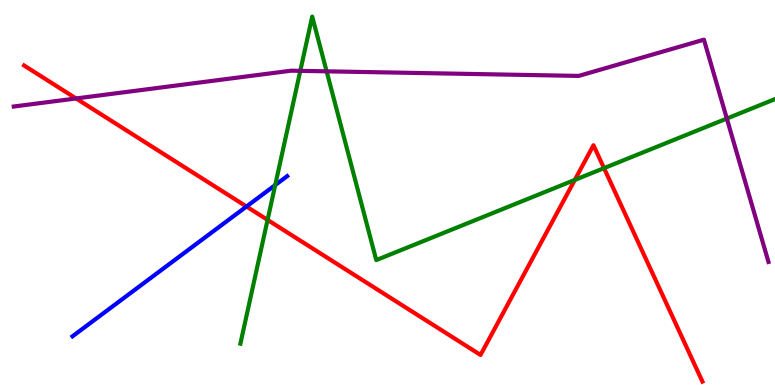[{'lines': ['blue', 'red'], 'intersections': [{'x': 3.18, 'y': 4.64}]}, {'lines': ['green', 'red'], 'intersections': [{'x': 3.45, 'y': 4.29}, {'x': 7.42, 'y': 5.33}, {'x': 7.79, 'y': 5.63}]}, {'lines': ['purple', 'red'], 'intersections': [{'x': 0.982, 'y': 7.44}]}, {'lines': ['blue', 'green'], 'intersections': [{'x': 3.55, 'y': 5.19}]}, {'lines': ['blue', 'purple'], 'intersections': []}, {'lines': ['green', 'purple'], 'intersections': [{'x': 3.87, 'y': 8.16}, {'x': 4.21, 'y': 8.15}, {'x': 9.38, 'y': 6.92}]}]